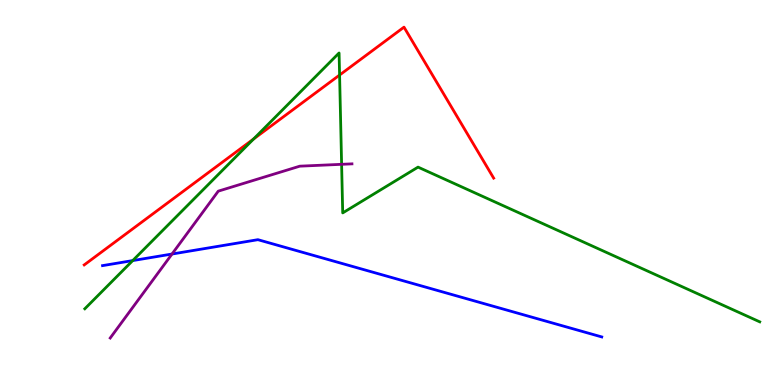[{'lines': ['blue', 'red'], 'intersections': []}, {'lines': ['green', 'red'], 'intersections': [{'x': 3.27, 'y': 6.39}, {'x': 4.38, 'y': 8.05}]}, {'lines': ['purple', 'red'], 'intersections': []}, {'lines': ['blue', 'green'], 'intersections': [{'x': 1.71, 'y': 3.23}]}, {'lines': ['blue', 'purple'], 'intersections': [{'x': 2.22, 'y': 3.4}]}, {'lines': ['green', 'purple'], 'intersections': [{'x': 4.41, 'y': 5.73}]}]